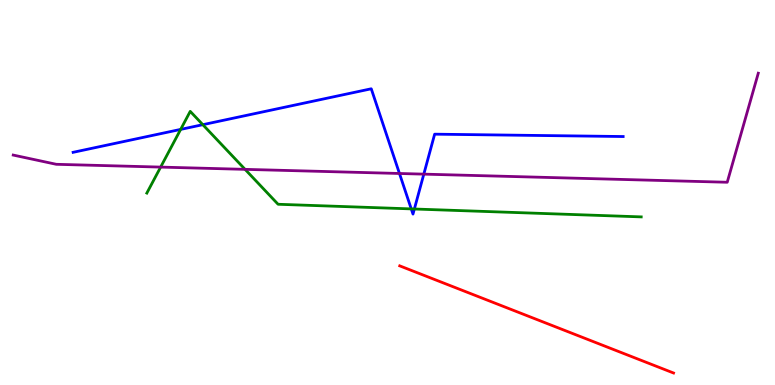[{'lines': ['blue', 'red'], 'intersections': []}, {'lines': ['green', 'red'], 'intersections': []}, {'lines': ['purple', 'red'], 'intersections': []}, {'lines': ['blue', 'green'], 'intersections': [{'x': 2.33, 'y': 6.64}, {'x': 2.62, 'y': 6.76}, {'x': 5.31, 'y': 4.57}, {'x': 5.35, 'y': 4.57}]}, {'lines': ['blue', 'purple'], 'intersections': [{'x': 5.15, 'y': 5.49}, {'x': 5.47, 'y': 5.48}]}, {'lines': ['green', 'purple'], 'intersections': [{'x': 2.07, 'y': 5.66}, {'x': 3.16, 'y': 5.6}]}]